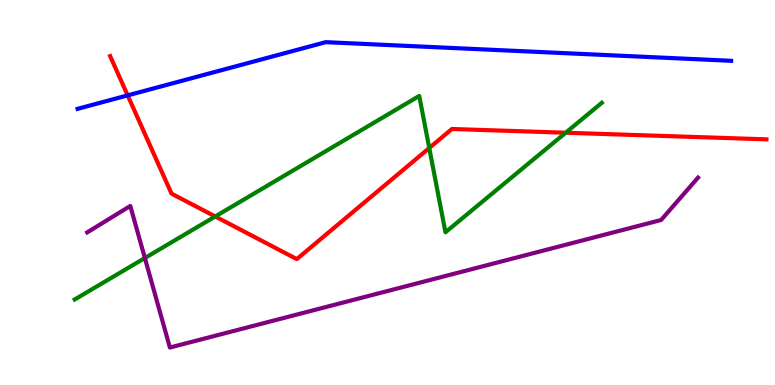[{'lines': ['blue', 'red'], 'intersections': [{'x': 1.65, 'y': 7.52}]}, {'lines': ['green', 'red'], 'intersections': [{'x': 2.78, 'y': 4.38}, {'x': 5.54, 'y': 6.16}, {'x': 7.3, 'y': 6.55}]}, {'lines': ['purple', 'red'], 'intersections': []}, {'lines': ['blue', 'green'], 'intersections': []}, {'lines': ['blue', 'purple'], 'intersections': []}, {'lines': ['green', 'purple'], 'intersections': [{'x': 1.87, 'y': 3.3}]}]